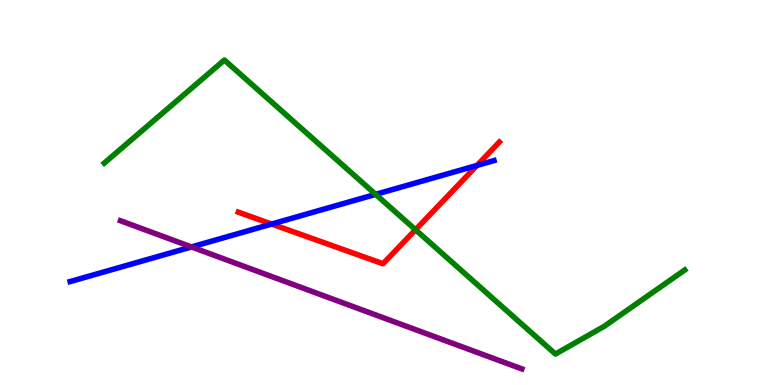[{'lines': ['blue', 'red'], 'intersections': [{'x': 3.51, 'y': 4.18}, {'x': 6.15, 'y': 5.7}]}, {'lines': ['green', 'red'], 'intersections': [{'x': 5.36, 'y': 4.03}]}, {'lines': ['purple', 'red'], 'intersections': []}, {'lines': ['blue', 'green'], 'intersections': [{'x': 4.85, 'y': 4.95}]}, {'lines': ['blue', 'purple'], 'intersections': [{'x': 2.47, 'y': 3.59}]}, {'lines': ['green', 'purple'], 'intersections': []}]